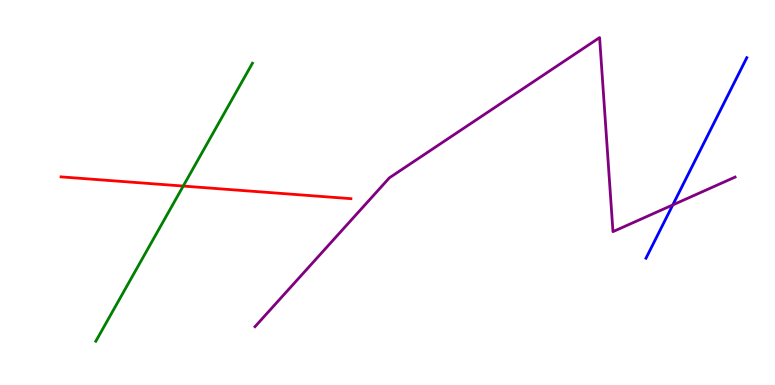[{'lines': ['blue', 'red'], 'intersections': []}, {'lines': ['green', 'red'], 'intersections': [{'x': 2.36, 'y': 5.17}]}, {'lines': ['purple', 'red'], 'intersections': []}, {'lines': ['blue', 'green'], 'intersections': []}, {'lines': ['blue', 'purple'], 'intersections': [{'x': 8.68, 'y': 4.68}]}, {'lines': ['green', 'purple'], 'intersections': []}]